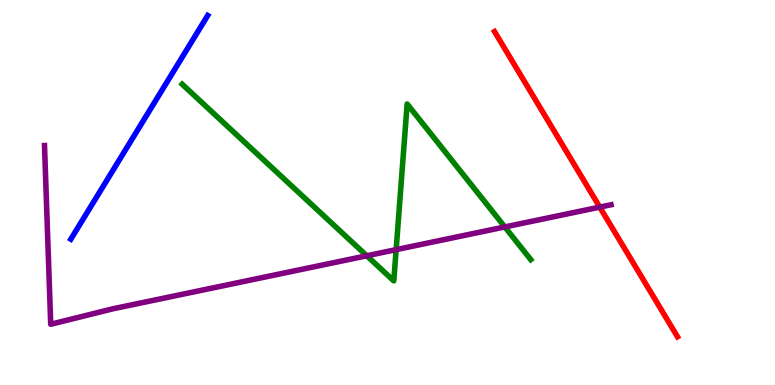[{'lines': ['blue', 'red'], 'intersections': []}, {'lines': ['green', 'red'], 'intersections': []}, {'lines': ['purple', 'red'], 'intersections': [{'x': 7.74, 'y': 4.62}]}, {'lines': ['blue', 'green'], 'intersections': []}, {'lines': ['blue', 'purple'], 'intersections': []}, {'lines': ['green', 'purple'], 'intersections': [{'x': 4.73, 'y': 3.36}, {'x': 5.11, 'y': 3.52}, {'x': 6.51, 'y': 4.11}]}]